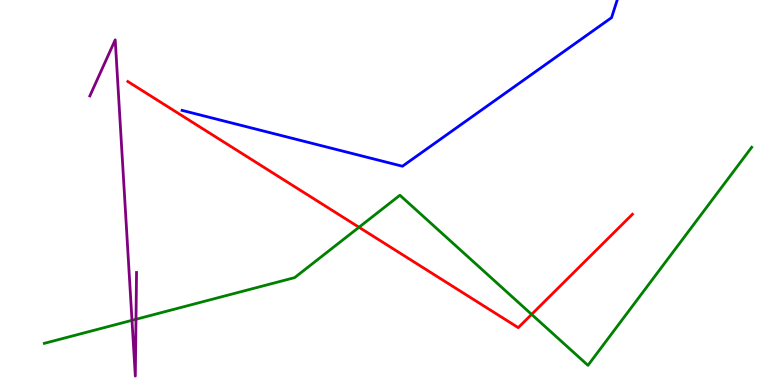[{'lines': ['blue', 'red'], 'intersections': []}, {'lines': ['green', 'red'], 'intersections': [{'x': 4.63, 'y': 4.1}, {'x': 6.86, 'y': 1.83}]}, {'lines': ['purple', 'red'], 'intersections': []}, {'lines': ['blue', 'green'], 'intersections': []}, {'lines': ['blue', 'purple'], 'intersections': []}, {'lines': ['green', 'purple'], 'intersections': [{'x': 1.7, 'y': 1.68}, {'x': 1.75, 'y': 1.71}]}]